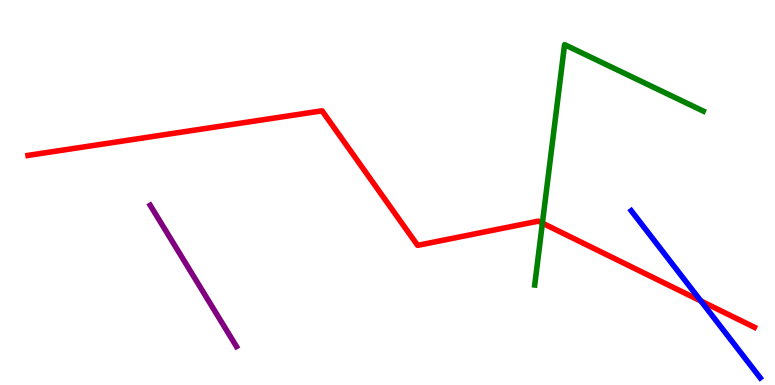[{'lines': ['blue', 'red'], 'intersections': [{'x': 9.04, 'y': 2.18}]}, {'lines': ['green', 'red'], 'intersections': [{'x': 7.0, 'y': 4.2}]}, {'lines': ['purple', 'red'], 'intersections': []}, {'lines': ['blue', 'green'], 'intersections': []}, {'lines': ['blue', 'purple'], 'intersections': []}, {'lines': ['green', 'purple'], 'intersections': []}]